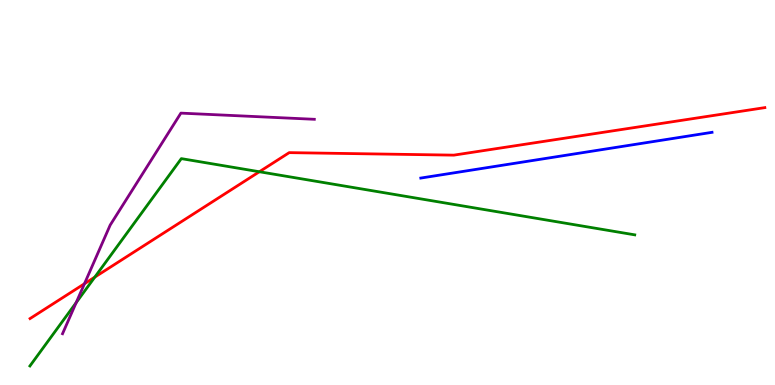[{'lines': ['blue', 'red'], 'intersections': []}, {'lines': ['green', 'red'], 'intersections': [{'x': 1.22, 'y': 2.8}, {'x': 3.35, 'y': 5.54}]}, {'lines': ['purple', 'red'], 'intersections': [{'x': 1.09, 'y': 2.63}]}, {'lines': ['blue', 'green'], 'intersections': []}, {'lines': ['blue', 'purple'], 'intersections': []}, {'lines': ['green', 'purple'], 'intersections': [{'x': 0.983, 'y': 2.14}]}]